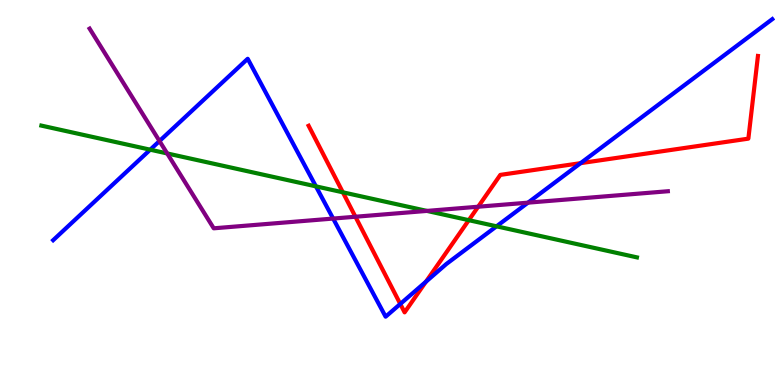[{'lines': ['blue', 'red'], 'intersections': [{'x': 5.16, 'y': 2.1}, {'x': 5.5, 'y': 2.68}, {'x': 7.49, 'y': 5.76}]}, {'lines': ['green', 'red'], 'intersections': [{'x': 4.42, 'y': 5.0}, {'x': 6.05, 'y': 4.28}]}, {'lines': ['purple', 'red'], 'intersections': [{'x': 4.59, 'y': 4.37}, {'x': 6.17, 'y': 4.63}]}, {'lines': ['blue', 'green'], 'intersections': [{'x': 1.94, 'y': 6.11}, {'x': 4.08, 'y': 5.16}, {'x': 6.41, 'y': 4.12}]}, {'lines': ['blue', 'purple'], 'intersections': [{'x': 2.06, 'y': 6.34}, {'x': 4.3, 'y': 4.32}, {'x': 6.81, 'y': 4.74}]}, {'lines': ['green', 'purple'], 'intersections': [{'x': 2.16, 'y': 6.01}, {'x': 5.51, 'y': 4.52}]}]